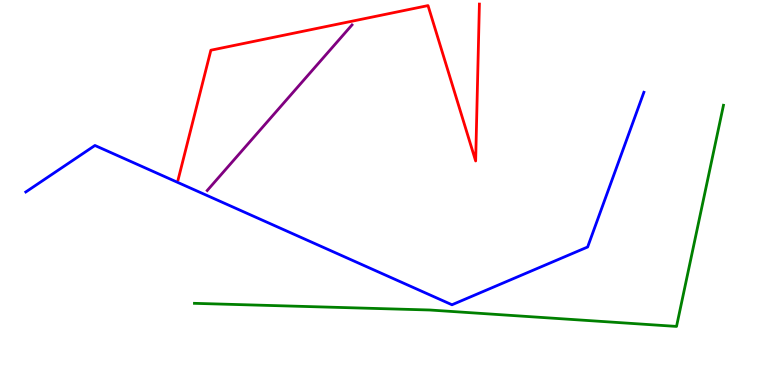[{'lines': ['blue', 'red'], 'intersections': []}, {'lines': ['green', 'red'], 'intersections': []}, {'lines': ['purple', 'red'], 'intersections': []}, {'lines': ['blue', 'green'], 'intersections': []}, {'lines': ['blue', 'purple'], 'intersections': []}, {'lines': ['green', 'purple'], 'intersections': []}]